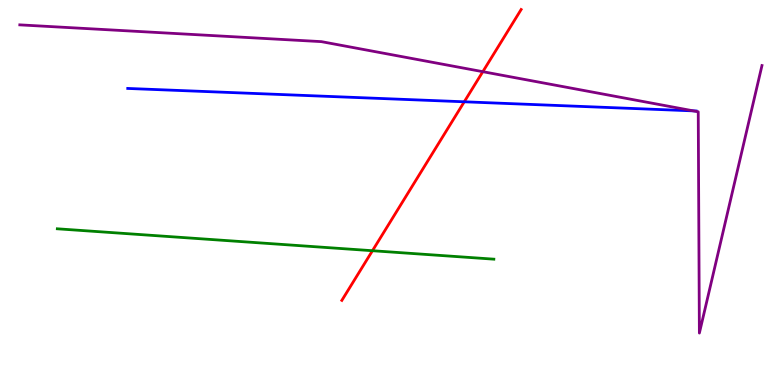[{'lines': ['blue', 'red'], 'intersections': [{'x': 5.99, 'y': 7.36}]}, {'lines': ['green', 'red'], 'intersections': [{'x': 4.81, 'y': 3.49}]}, {'lines': ['purple', 'red'], 'intersections': [{'x': 6.23, 'y': 8.14}]}, {'lines': ['blue', 'green'], 'intersections': []}, {'lines': ['blue', 'purple'], 'intersections': [{'x': 8.95, 'y': 7.12}]}, {'lines': ['green', 'purple'], 'intersections': []}]